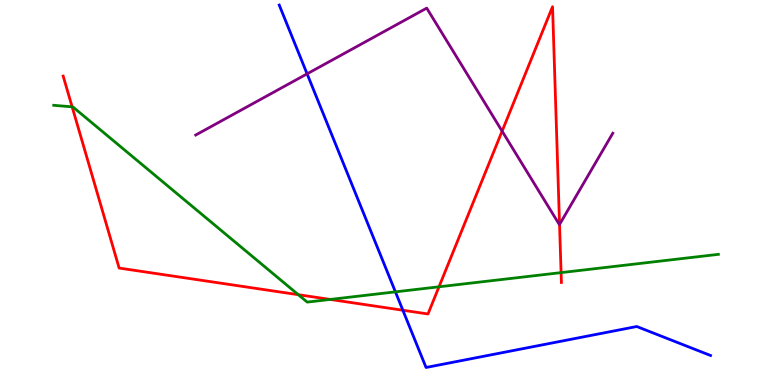[{'lines': ['blue', 'red'], 'intersections': [{'x': 5.2, 'y': 1.94}]}, {'lines': ['green', 'red'], 'intersections': [{'x': 0.931, 'y': 7.22}, {'x': 3.85, 'y': 2.35}, {'x': 4.26, 'y': 2.22}, {'x': 5.66, 'y': 2.55}, {'x': 7.24, 'y': 2.92}]}, {'lines': ['purple', 'red'], 'intersections': [{'x': 6.48, 'y': 6.59}, {'x': 7.22, 'y': 4.17}]}, {'lines': ['blue', 'green'], 'intersections': [{'x': 5.1, 'y': 2.42}]}, {'lines': ['blue', 'purple'], 'intersections': [{'x': 3.96, 'y': 8.08}]}, {'lines': ['green', 'purple'], 'intersections': []}]